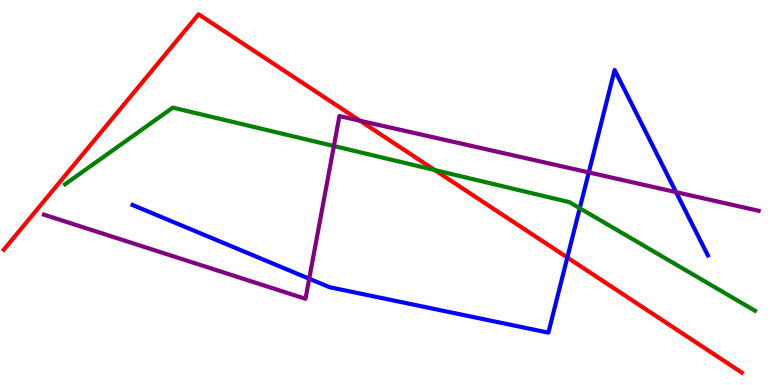[{'lines': ['blue', 'red'], 'intersections': [{'x': 7.32, 'y': 3.31}]}, {'lines': ['green', 'red'], 'intersections': [{'x': 5.61, 'y': 5.58}]}, {'lines': ['purple', 'red'], 'intersections': [{'x': 4.64, 'y': 6.86}]}, {'lines': ['blue', 'green'], 'intersections': [{'x': 7.48, 'y': 4.59}]}, {'lines': ['blue', 'purple'], 'intersections': [{'x': 3.99, 'y': 2.76}, {'x': 7.6, 'y': 5.52}, {'x': 8.72, 'y': 5.01}]}, {'lines': ['green', 'purple'], 'intersections': [{'x': 4.31, 'y': 6.21}]}]